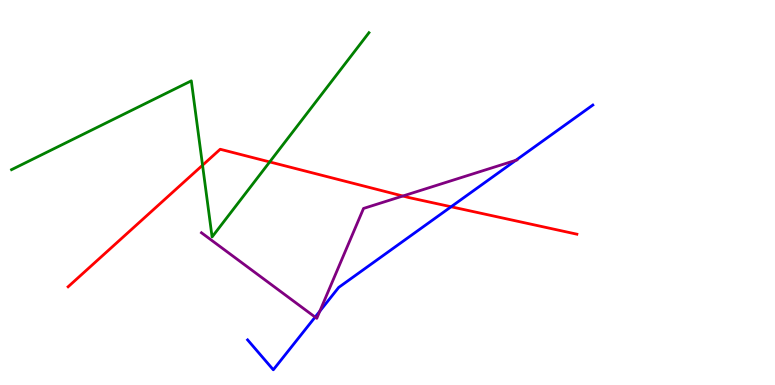[{'lines': ['blue', 'red'], 'intersections': [{'x': 5.82, 'y': 4.63}]}, {'lines': ['green', 'red'], 'intersections': [{'x': 2.61, 'y': 5.71}, {'x': 3.48, 'y': 5.79}]}, {'lines': ['purple', 'red'], 'intersections': [{'x': 5.2, 'y': 4.91}]}, {'lines': ['blue', 'green'], 'intersections': []}, {'lines': ['blue', 'purple'], 'intersections': [{'x': 4.07, 'y': 1.76}, {'x': 4.13, 'y': 1.92}, {'x': 6.66, 'y': 5.84}]}, {'lines': ['green', 'purple'], 'intersections': []}]